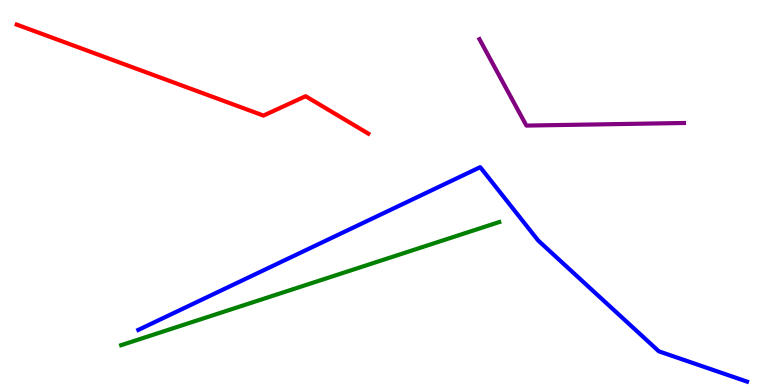[{'lines': ['blue', 'red'], 'intersections': []}, {'lines': ['green', 'red'], 'intersections': []}, {'lines': ['purple', 'red'], 'intersections': []}, {'lines': ['blue', 'green'], 'intersections': []}, {'lines': ['blue', 'purple'], 'intersections': []}, {'lines': ['green', 'purple'], 'intersections': []}]